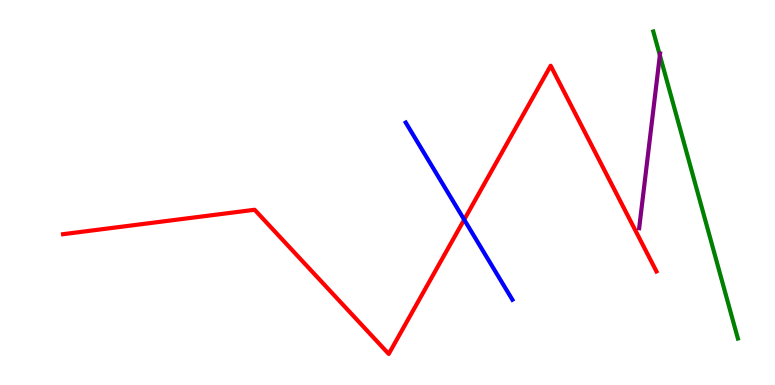[{'lines': ['blue', 'red'], 'intersections': [{'x': 5.99, 'y': 4.29}]}, {'lines': ['green', 'red'], 'intersections': []}, {'lines': ['purple', 'red'], 'intersections': []}, {'lines': ['blue', 'green'], 'intersections': []}, {'lines': ['blue', 'purple'], 'intersections': []}, {'lines': ['green', 'purple'], 'intersections': [{'x': 8.51, 'y': 8.56}]}]